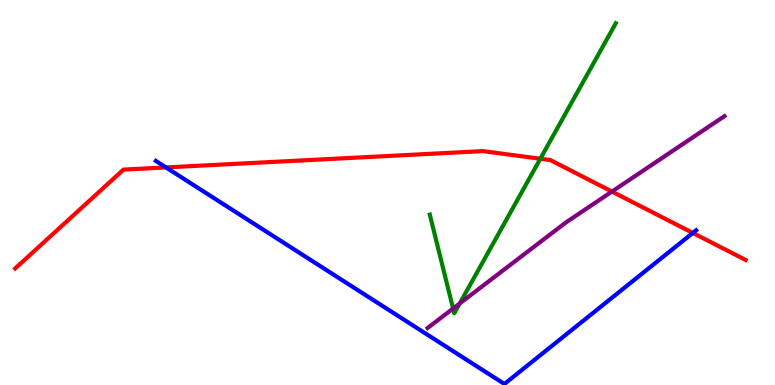[{'lines': ['blue', 'red'], 'intersections': [{'x': 2.14, 'y': 5.65}, {'x': 8.94, 'y': 3.95}]}, {'lines': ['green', 'red'], 'intersections': [{'x': 6.97, 'y': 5.88}]}, {'lines': ['purple', 'red'], 'intersections': [{'x': 7.9, 'y': 5.02}]}, {'lines': ['blue', 'green'], 'intersections': []}, {'lines': ['blue', 'purple'], 'intersections': []}, {'lines': ['green', 'purple'], 'intersections': [{'x': 5.85, 'y': 1.99}, {'x': 5.93, 'y': 2.12}]}]